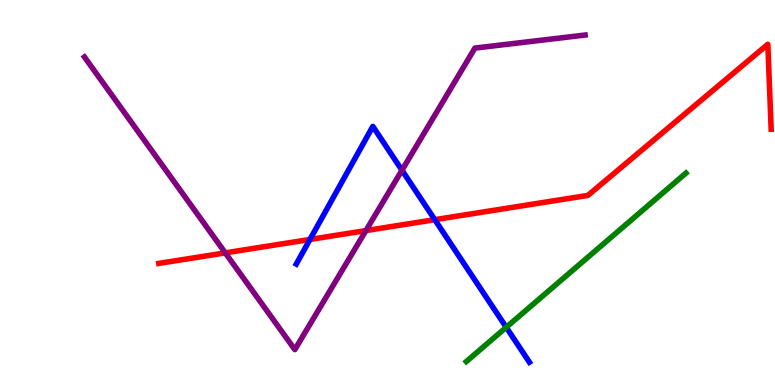[{'lines': ['blue', 'red'], 'intersections': [{'x': 4.0, 'y': 3.78}, {'x': 5.61, 'y': 4.29}]}, {'lines': ['green', 'red'], 'intersections': []}, {'lines': ['purple', 'red'], 'intersections': [{'x': 2.91, 'y': 3.43}, {'x': 4.72, 'y': 4.01}]}, {'lines': ['blue', 'green'], 'intersections': [{'x': 6.53, 'y': 1.5}]}, {'lines': ['blue', 'purple'], 'intersections': [{'x': 5.19, 'y': 5.58}]}, {'lines': ['green', 'purple'], 'intersections': []}]